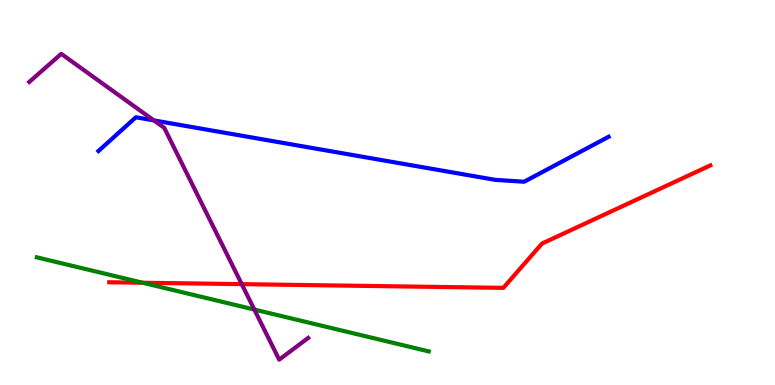[{'lines': ['blue', 'red'], 'intersections': []}, {'lines': ['green', 'red'], 'intersections': [{'x': 1.84, 'y': 2.66}]}, {'lines': ['purple', 'red'], 'intersections': [{'x': 3.12, 'y': 2.62}]}, {'lines': ['blue', 'green'], 'intersections': []}, {'lines': ['blue', 'purple'], 'intersections': [{'x': 1.99, 'y': 6.87}]}, {'lines': ['green', 'purple'], 'intersections': [{'x': 3.28, 'y': 1.96}]}]